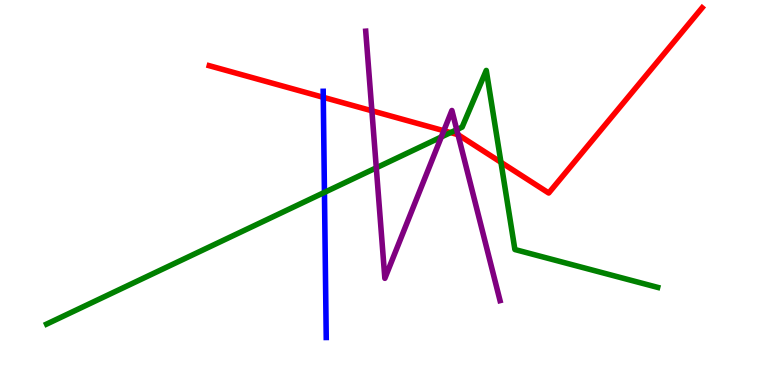[{'lines': ['blue', 'red'], 'intersections': [{'x': 4.17, 'y': 7.47}]}, {'lines': ['green', 'red'], 'intersections': [{'x': 5.81, 'y': 6.56}, {'x': 6.46, 'y': 5.78}]}, {'lines': ['purple', 'red'], 'intersections': [{'x': 4.8, 'y': 7.12}, {'x': 5.73, 'y': 6.6}, {'x': 5.91, 'y': 6.5}]}, {'lines': ['blue', 'green'], 'intersections': [{'x': 4.19, 'y': 5.0}]}, {'lines': ['blue', 'purple'], 'intersections': []}, {'lines': ['green', 'purple'], 'intersections': [{'x': 4.86, 'y': 5.64}, {'x': 5.69, 'y': 6.44}, {'x': 5.89, 'y': 6.63}]}]